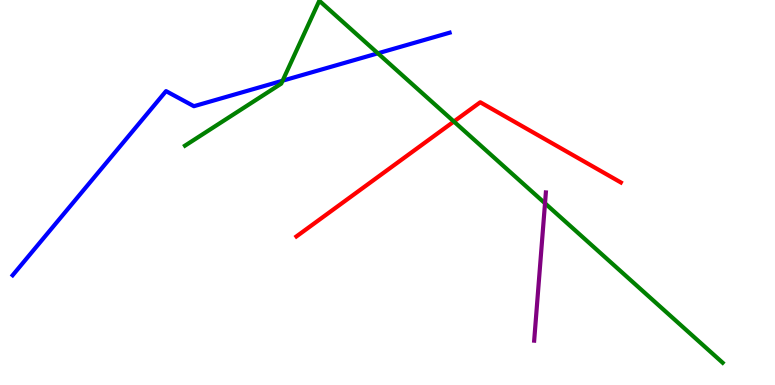[{'lines': ['blue', 'red'], 'intersections': []}, {'lines': ['green', 'red'], 'intersections': [{'x': 5.86, 'y': 6.84}]}, {'lines': ['purple', 'red'], 'intersections': []}, {'lines': ['blue', 'green'], 'intersections': [{'x': 3.65, 'y': 7.9}, {'x': 4.88, 'y': 8.62}]}, {'lines': ['blue', 'purple'], 'intersections': []}, {'lines': ['green', 'purple'], 'intersections': [{'x': 7.03, 'y': 4.72}]}]